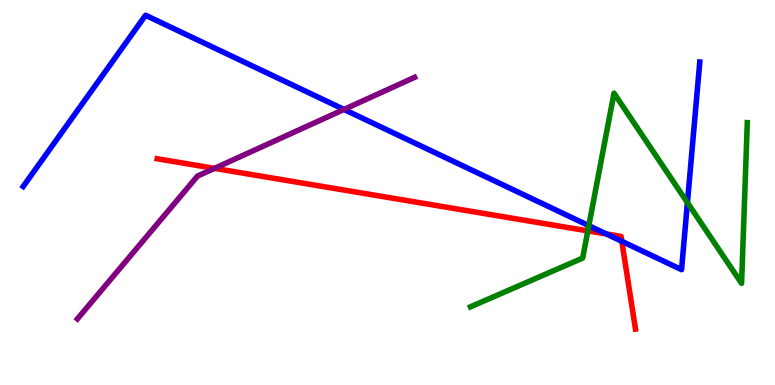[{'lines': ['blue', 'red'], 'intersections': [{'x': 7.82, 'y': 3.92}, {'x': 8.02, 'y': 3.73}]}, {'lines': ['green', 'red'], 'intersections': [{'x': 7.58, 'y': 4.0}]}, {'lines': ['purple', 'red'], 'intersections': [{'x': 2.77, 'y': 5.63}]}, {'lines': ['blue', 'green'], 'intersections': [{'x': 7.6, 'y': 4.14}, {'x': 8.87, 'y': 4.74}]}, {'lines': ['blue', 'purple'], 'intersections': [{'x': 4.44, 'y': 7.16}]}, {'lines': ['green', 'purple'], 'intersections': []}]